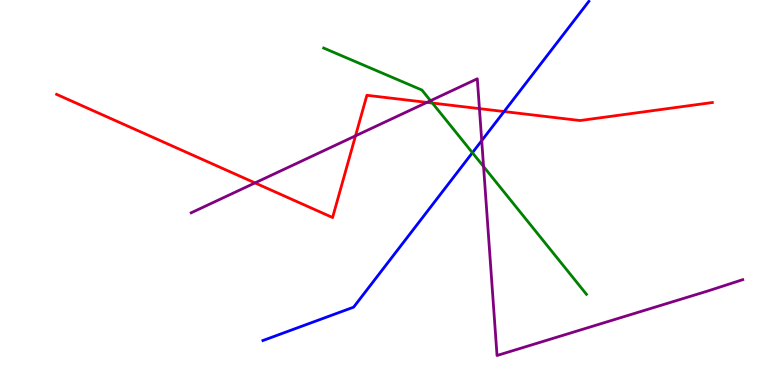[{'lines': ['blue', 'red'], 'intersections': [{'x': 6.5, 'y': 7.1}]}, {'lines': ['green', 'red'], 'intersections': [{'x': 5.58, 'y': 7.32}]}, {'lines': ['purple', 'red'], 'intersections': [{'x': 3.29, 'y': 5.25}, {'x': 4.59, 'y': 6.47}, {'x': 5.51, 'y': 7.34}, {'x': 6.19, 'y': 7.18}]}, {'lines': ['blue', 'green'], 'intersections': [{'x': 6.1, 'y': 6.03}]}, {'lines': ['blue', 'purple'], 'intersections': [{'x': 6.22, 'y': 6.35}]}, {'lines': ['green', 'purple'], 'intersections': [{'x': 5.55, 'y': 7.38}, {'x': 6.24, 'y': 5.67}]}]